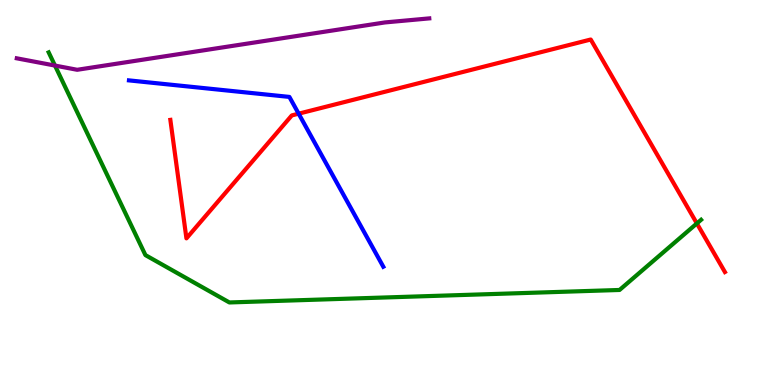[{'lines': ['blue', 'red'], 'intersections': [{'x': 3.85, 'y': 7.05}]}, {'lines': ['green', 'red'], 'intersections': [{'x': 8.99, 'y': 4.2}]}, {'lines': ['purple', 'red'], 'intersections': []}, {'lines': ['blue', 'green'], 'intersections': []}, {'lines': ['blue', 'purple'], 'intersections': []}, {'lines': ['green', 'purple'], 'intersections': [{'x': 0.709, 'y': 8.3}]}]